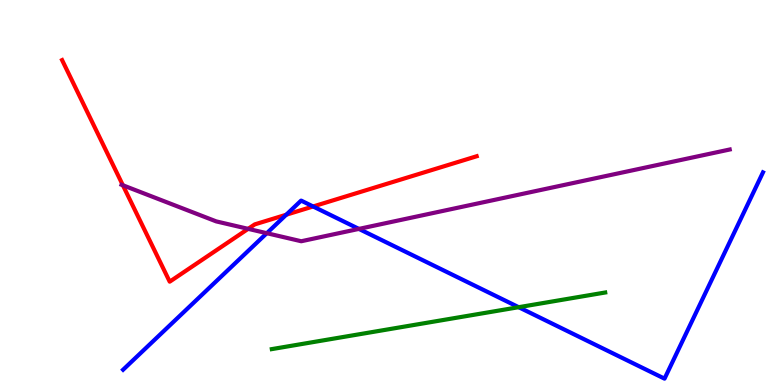[{'lines': ['blue', 'red'], 'intersections': [{'x': 3.69, 'y': 4.42}, {'x': 4.04, 'y': 4.64}]}, {'lines': ['green', 'red'], 'intersections': []}, {'lines': ['purple', 'red'], 'intersections': [{'x': 1.59, 'y': 5.19}, {'x': 3.2, 'y': 4.06}]}, {'lines': ['blue', 'green'], 'intersections': [{'x': 6.69, 'y': 2.02}]}, {'lines': ['blue', 'purple'], 'intersections': [{'x': 3.44, 'y': 3.94}, {'x': 4.63, 'y': 4.05}]}, {'lines': ['green', 'purple'], 'intersections': []}]